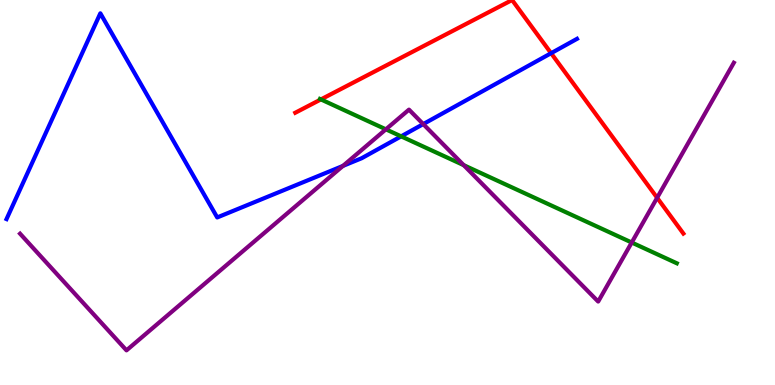[{'lines': ['blue', 'red'], 'intersections': [{'x': 7.11, 'y': 8.62}]}, {'lines': ['green', 'red'], 'intersections': [{'x': 4.14, 'y': 7.42}]}, {'lines': ['purple', 'red'], 'intersections': [{'x': 8.48, 'y': 4.86}]}, {'lines': ['blue', 'green'], 'intersections': [{'x': 5.18, 'y': 6.46}]}, {'lines': ['blue', 'purple'], 'intersections': [{'x': 4.43, 'y': 5.69}, {'x': 5.46, 'y': 6.78}]}, {'lines': ['green', 'purple'], 'intersections': [{'x': 4.98, 'y': 6.64}, {'x': 5.98, 'y': 5.71}, {'x': 8.15, 'y': 3.7}]}]